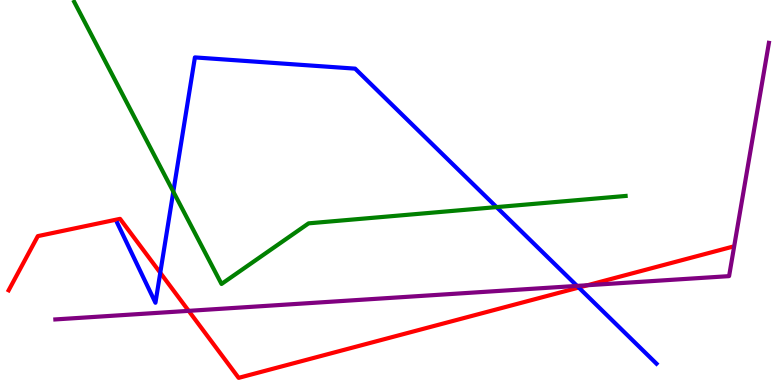[{'lines': ['blue', 'red'], 'intersections': [{'x': 2.07, 'y': 2.92}, {'x': 7.47, 'y': 2.53}]}, {'lines': ['green', 'red'], 'intersections': []}, {'lines': ['purple', 'red'], 'intersections': [{'x': 2.43, 'y': 1.93}, {'x': 7.58, 'y': 2.59}]}, {'lines': ['blue', 'green'], 'intersections': [{'x': 2.24, 'y': 5.02}, {'x': 6.41, 'y': 4.62}]}, {'lines': ['blue', 'purple'], 'intersections': [{'x': 7.45, 'y': 2.57}]}, {'lines': ['green', 'purple'], 'intersections': []}]